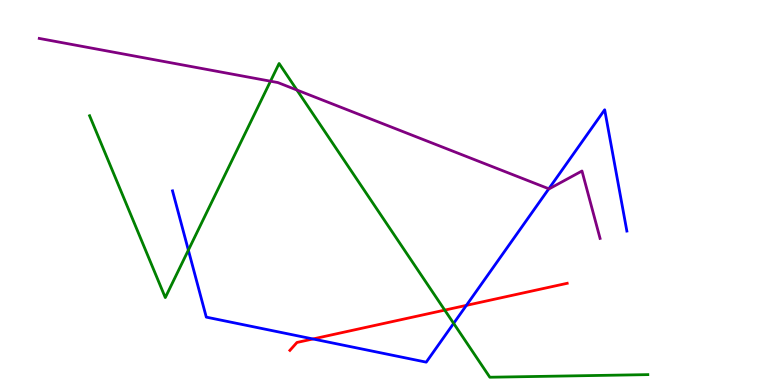[{'lines': ['blue', 'red'], 'intersections': [{'x': 4.04, 'y': 1.2}, {'x': 6.02, 'y': 2.07}]}, {'lines': ['green', 'red'], 'intersections': [{'x': 5.74, 'y': 1.95}]}, {'lines': ['purple', 'red'], 'intersections': []}, {'lines': ['blue', 'green'], 'intersections': [{'x': 2.43, 'y': 3.5}, {'x': 5.85, 'y': 1.6}]}, {'lines': ['blue', 'purple'], 'intersections': [{'x': 7.08, 'y': 5.1}]}, {'lines': ['green', 'purple'], 'intersections': [{'x': 3.49, 'y': 7.89}, {'x': 3.83, 'y': 7.66}]}]